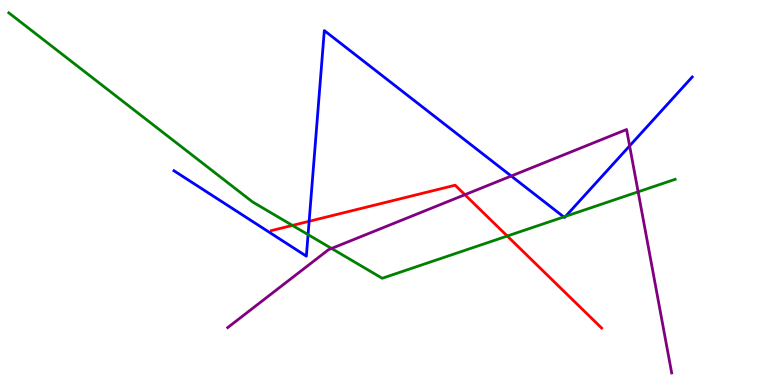[{'lines': ['blue', 'red'], 'intersections': [{'x': 3.99, 'y': 4.25}]}, {'lines': ['green', 'red'], 'intersections': [{'x': 3.77, 'y': 4.15}, {'x': 6.55, 'y': 3.87}]}, {'lines': ['purple', 'red'], 'intersections': [{'x': 6.0, 'y': 4.94}]}, {'lines': ['blue', 'green'], 'intersections': [{'x': 3.98, 'y': 3.91}, {'x': 7.27, 'y': 4.37}, {'x': 7.3, 'y': 4.38}]}, {'lines': ['blue', 'purple'], 'intersections': [{'x': 6.6, 'y': 5.43}, {'x': 8.12, 'y': 6.21}]}, {'lines': ['green', 'purple'], 'intersections': [{'x': 4.28, 'y': 3.55}, {'x': 8.23, 'y': 5.02}]}]